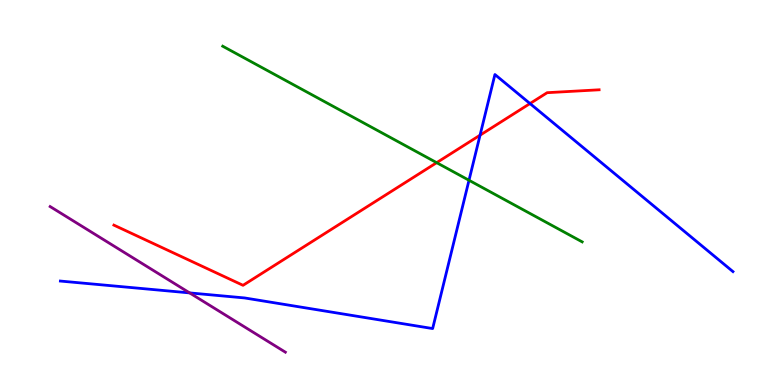[{'lines': ['blue', 'red'], 'intersections': [{'x': 6.19, 'y': 6.49}, {'x': 6.84, 'y': 7.31}]}, {'lines': ['green', 'red'], 'intersections': [{'x': 5.63, 'y': 5.77}]}, {'lines': ['purple', 'red'], 'intersections': []}, {'lines': ['blue', 'green'], 'intersections': [{'x': 6.05, 'y': 5.32}]}, {'lines': ['blue', 'purple'], 'intersections': [{'x': 2.45, 'y': 2.39}]}, {'lines': ['green', 'purple'], 'intersections': []}]